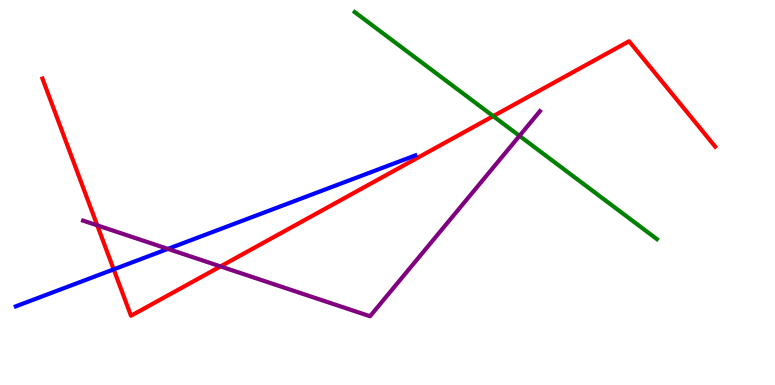[{'lines': ['blue', 'red'], 'intersections': [{'x': 1.47, 'y': 3.0}]}, {'lines': ['green', 'red'], 'intersections': [{'x': 6.36, 'y': 6.98}]}, {'lines': ['purple', 'red'], 'intersections': [{'x': 1.25, 'y': 4.15}, {'x': 2.85, 'y': 3.08}]}, {'lines': ['blue', 'green'], 'intersections': []}, {'lines': ['blue', 'purple'], 'intersections': [{'x': 2.17, 'y': 3.54}]}, {'lines': ['green', 'purple'], 'intersections': [{'x': 6.7, 'y': 6.47}]}]